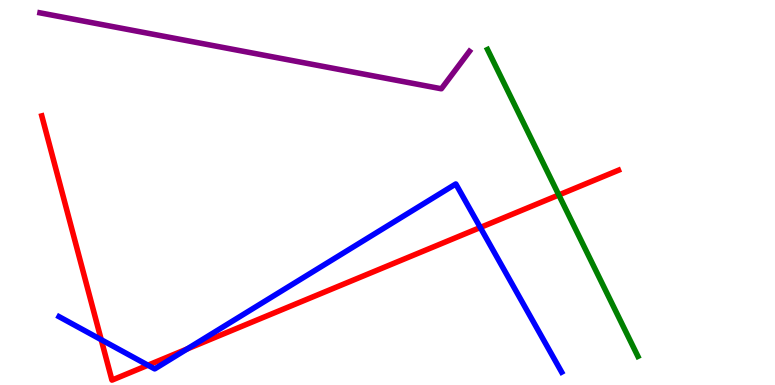[{'lines': ['blue', 'red'], 'intersections': [{'x': 1.31, 'y': 1.18}, {'x': 1.91, 'y': 0.514}, {'x': 2.41, 'y': 0.936}, {'x': 6.2, 'y': 4.09}]}, {'lines': ['green', 'red'], 'intersections': [{'x': 7.21, 'y': 4.94}]}, {'lines': ['purple', 'red'], 'intersections': []}, {'lines': ['blue', 'green'], 'intersections': []}, {'lines': ['blue', 'purple'], 'intersections': []}, {'lines': ['green', 'purple'], 'intersections': []}]